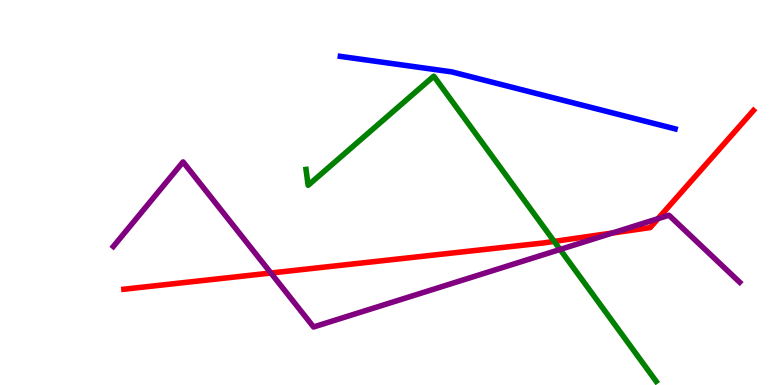[{'lines': ['blue', 'red'], 'intersections': []}, {'lines': ['green', 'red'], 'intersections': [{'x': 7.15, 'y': 3.73}]}, {'lines': ['purple', 'red'], 'intersections': [{'x': 3.5, 'y': 2.91}, {'x': 7.9, 'y': 3.95}, {'x': 8.49, 'y': 4.32}]}, {'lines': ['blue', 'green'], 'intersections': []}, {'lines': ['blue', 'purple'], 'intersections': []}, {'lines': ['green', 'purple'], 'intersections': [{'x': 7.23, 'y': 3.52}]}]